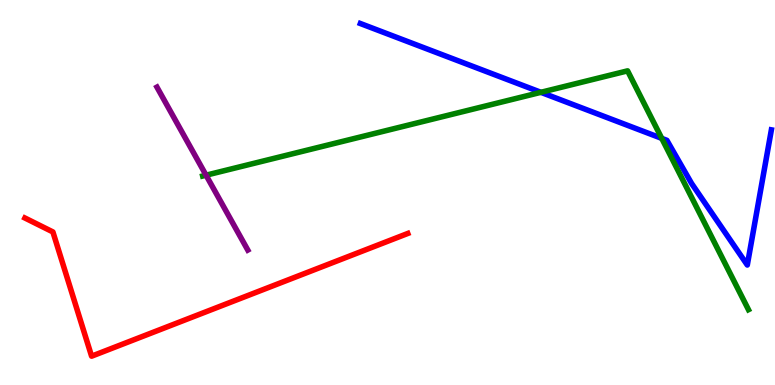[{'lines': ['blue', 'red'], 'intersections': []}, {'lines': ['green', 'red'], 'intersections': []}, {'lines': ['purple', 'red'], 'intersections': []}, {'lines': ['blue', 'green'], 'intersections': [{'x': 6.98, 'y': 7.6}, {'x': 8.54, 'y': 6.41}]}, {'lines': ['blue', 'purple'], 'intersections': []}, {'lines': ['green', 'purple'], 'intersections': [{'x': 2.66, 'y': 5.45}]}]